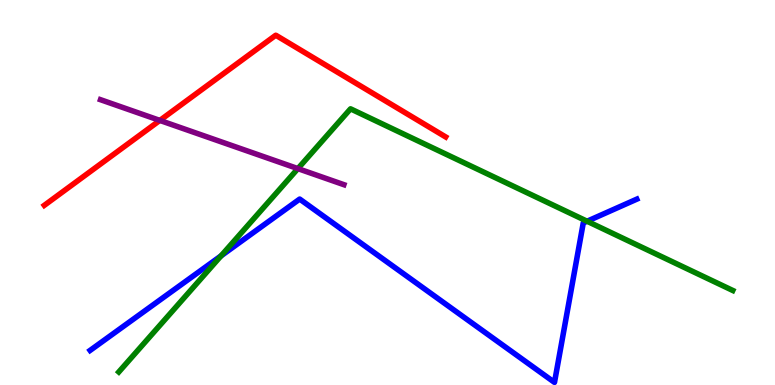[{'lines': ['blue', 'red'], 'intersections': []}, {'lines': ['green', 'red'], 'intersections': []}, {'lines': ['purple', 'red'], 'intersections': [{'x': 2.06, 'y': 6.87}]}, {'lines': ['blue', 'green'], 'intersections': [{'x': 2.85, 'y': 3.35}, {'x': 7.58, 'y': 4.25}]}, {'lines': ['blue', 'purple'], 'intersections': []}, {'lines': ['green', 'purple'], 'intersections': [{'x': 3.84, 'y': 5.62}]}]